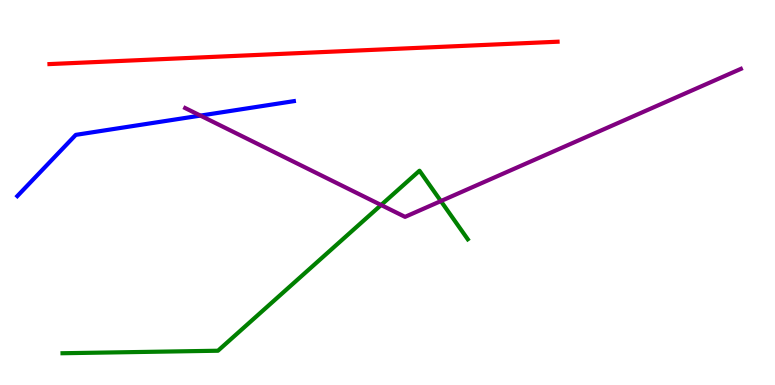[{'lines': ['blue', 'red'], 'intersections': []}, {'lines': ['green', 'red'], 'intersections': []}, {'lines': ['purple', 'red'], 'intersections': []}, {'lines': ['blue', 'green'], 'intersections': []}, {'lines': ['blue', 'purple'], 'intersections': [{'x': 2.59, 'y': 7.0}]}, {'lines': ['green', 'purple'], 'intersections': [{'x': 4.92, 'y': 4.68}, {'x': 5.69, 'y': 4.78}]}]